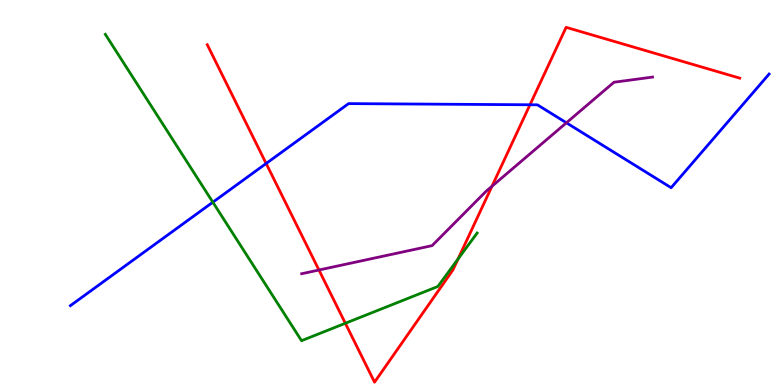[{'lines': ['blue', 'red'], 'intersections': [{'x': 3.43, 'y': 5.75}, {'x': 6.84, 'y': 7.28}]}, {'lines': ['green', 'red'], 'intersections': [{'x': 4.46, 'y': 1.6}, {'x': 5.91, 'y': 3.27}]}, {'lines': ['purple', 'red'], 'intersections': [{'x': 4.12, 'y': 2.99}, {'x': 6.35, 'y': 5.16}]}, {'lines': ['blue', 'green'], 'intersections': [{'x': 2.75, 'y': 4.75}]}, {'lines': ['blue', 'purple'], 'intersections': [{'x': 7.31, 'y': 6.81}]}, {'lines': ['green', 'purple'], 'intersections': []}]